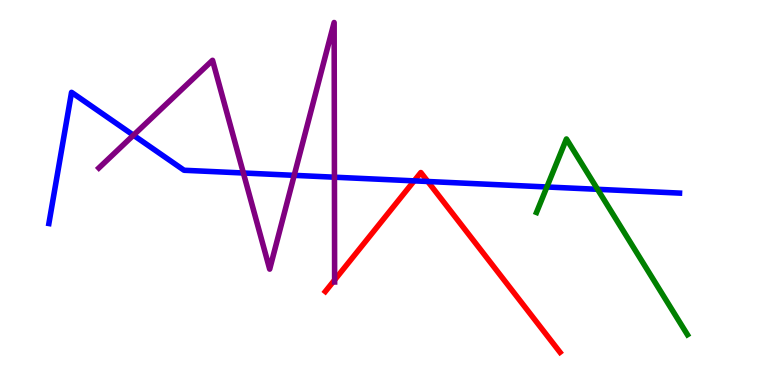[{'lines': ['blue', 'red'], 'intersections': [{'x': 5.34, 'y': 5.3}, {'x': 5.52, 'y': 5.29}]}, {'lines': ['green', 'red'], 'intersections': []}, {'lines': ['purple', 'red'], 'intersections': [{'x': 4.32, 'y': 2.73}]}, {'lines': ['blue', 'green'], 'intersections': [{'x': 7.06, 'y': 5.14}, {'x': 7.71, 'y': 5.08}]}, {'lines': ['blue', 'purple'], 'intersections': [{'x': 1.72, 'y': 6.49}, {'x': 3.14, 'y': 5.51}, {'x': 3.8, 'y': 5.45}, {'x': 4.32, 'y': 5.4}]}, {'lines': ['green', 'purple'], 'intersections': []}]